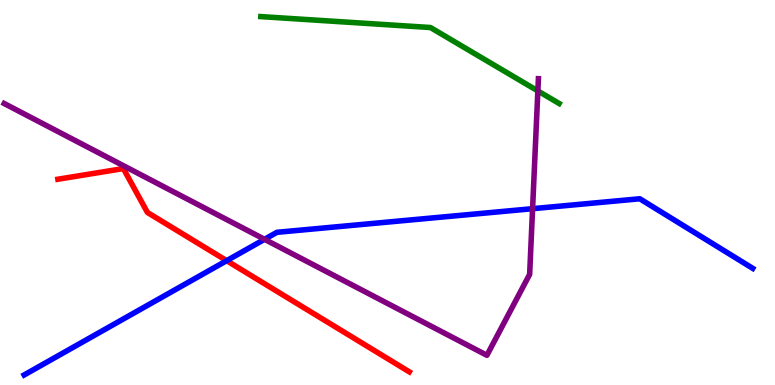[{'lines': ['blue', 'red'], 'intersections': [{'x': 2.92, 'y': 3.23}]}, {'lines': ['green', 'red'], 'intersections': []}, {'lines': ['purple', 'red'], 'intersections': []}, {'lines': ['blue', 'green'], 'intersections': []}, {'lines': ['blue', 'purple'], 'intersections': [{'x': 3.41, 'y': 3.78}, {'x': 6.87, 'y': 4.58}]}, {'lines': ['green', 'purple'], 'intersections': [{'x': 6.94, 'y': 7.64}]}]